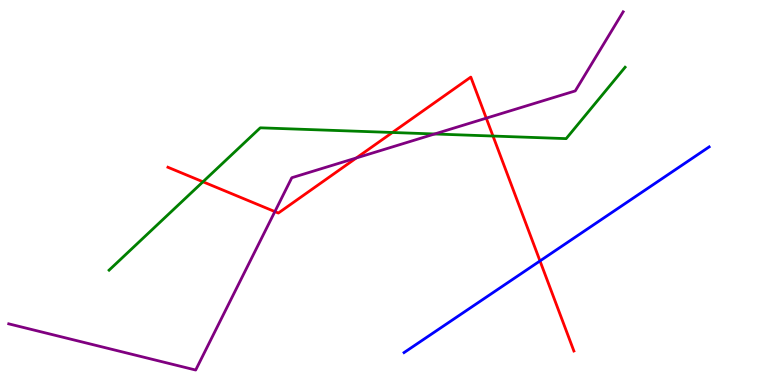[{'lines': ['blue', 'red'], 'intersections': [{'x': 6.97, 'y': 3.22}]}, {'lines': ['green', 'red'], 'intersections': [{'x': 2.62, 'y': 5.28}, {'x': 5.06, 'y': 6.56}, {'x': 6.36, 'y': 6.47}]}, {'lines': ['purple', 'red'], 'intersections': [{'x': 3.55, 'y': 4.5}, {'x': 4.6, 'y': 5.9}, {'x': 6.27, 'y': 6.93}]}, {'lines': ['blue', 'green'], 'intersections': []}, {'lines': ['blue', 'purple'], 'intersections': []}, {'lines': ['green', 'purple'], 'intersections': [{'x': 5.61, 'y': 6.52}]}]